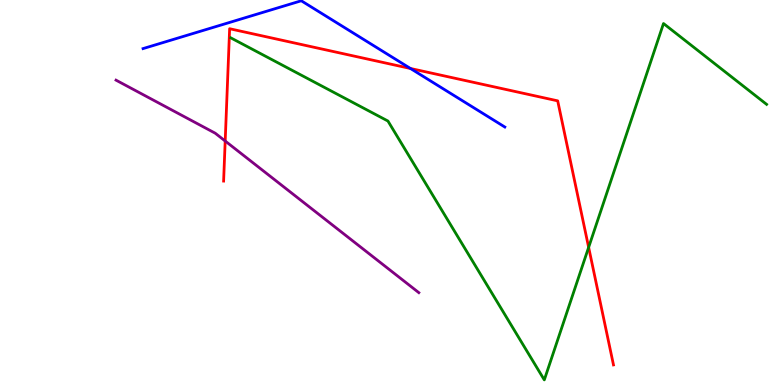[{'lines': ['blue', 'red'], 'intersections': [{'x': 5.3, 'y': 8.22}]}, {'lines': ['green', 'red'], 'intersections': [{'x': 7.6, 'y': 3.58}]}, {'lines': ['purple', 'red'], 'intersections': [{'x': 2.91, 'y': 6.34}]}, {'lines': ['blue', 'green'], 'intersections': []}, {'lines': ['blue', 'purple'], 'intersections': []}, {'lines': ['green', 'purple'], 'intersections': []}]